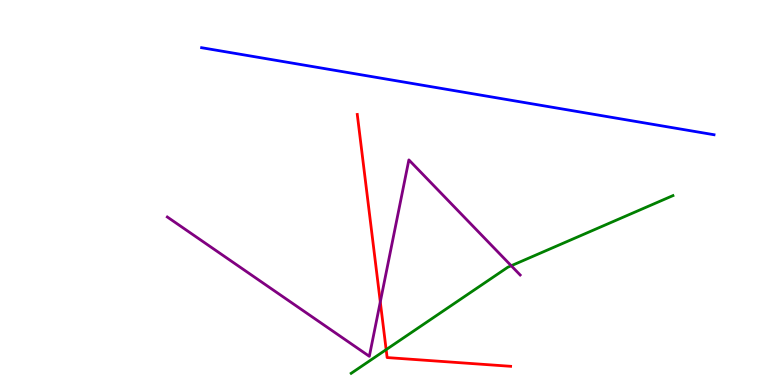[{'lines': ['blue', 'red'], 'intersections': []}, {'lines': ['green', 'red'], 'intersections': [{'x': 4.98, 'y': 0.919}]}, {'lines': ['purple', 'red'], 'intersections': [{'x': 4.91, 'y': 2.16}]}, {'lines': ['blue', 'green'], 'intersections': []}, {'lines': ['blue', 'purple'], 'intersections': []}, {'lines': ['green', 'purple'], 'intersections': [{'x': 6.6, 'y': 3.1}]}]